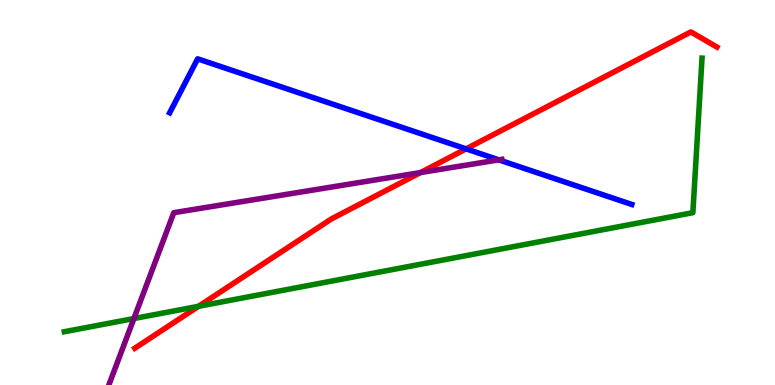[{'lines': ['blue', 'red'], 'intersections': [{'x': 6.01, 'y': 6.13}]}, {'lines': ['green', 'red'], 'intersections': [{'x': 2.56, 'y': 2.04}]}, {'lines': ['purple', 'red'], 'intersections': [{'x': 5.43, 'y': 5.52}]}, {'lines': ['blue', 'green'], 'intersections': []}, {'lines': ['blue', 'purple'], 'intersections': [{'x': 6.44, 'y': 5.85}]}, {'lines': ['green', 'purple'], 'intersections': [{'x': 1.73, 'y': 1.73}]}]